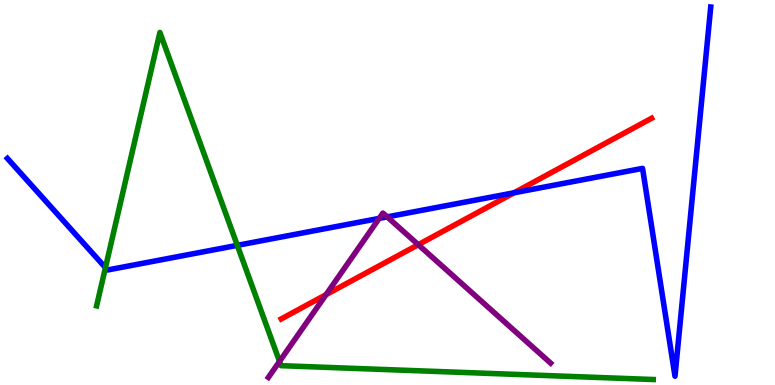[{'lines': ['blue', 'red'], 'intersections': [{'x': 6.63, 'y': 4.99}]}, {'lines': ['green', 'red'], 'intersections': []}, {'lines': ['purple', 'red'], 'intersections': [{'x': 4.21, 'y': 2.35}, {'x': 5.4, 'y': 3.64}]}, {'lines': ['blue', 'green'], 'intersections': [{'x': 1.36, 'y': 3.05}, {'x': 3.06, 'y': 3.63}]}, {'lines': ['blue', 'purple'], 'intersections': [{'x': 4.89, 'y': 4.33}, {'x': 5.0, 'y': 4.37}]}, {'lines': ['green', 'purple'], 'intersections': [{'x': 3.61, 'y': 0.612}]}]